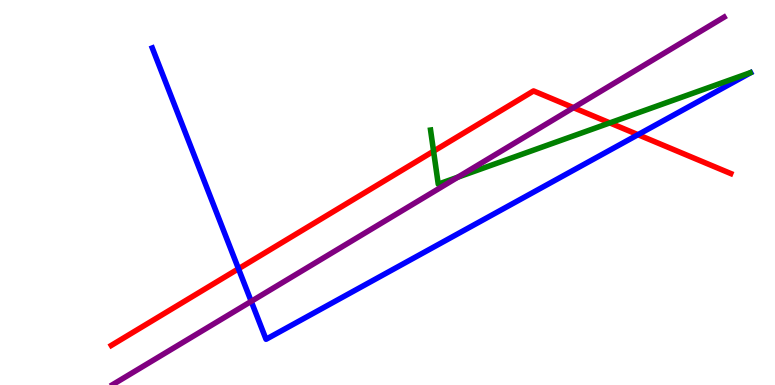[{'lines': ['blue', 'red'], 'intersections': [{'x': 3.08, 'y': 3.02}, {'x': 8.23, 'y': 6.5}]}, {'lines': ['green', 'red'], 'intersections': [{'x': 5.59, 'y': 6.07}, {'x': 7.87, 'y': 6.81}]}, {'lines': ['purple', 'red'], 'intersections': [{'x': 7.4, 'y': 7.2}]}, {'lines': ['blue', 'green'], 'intersections': []}, {'lines': ['blue', 'purple'], 'intersections': [{'x': 3.24, 'y': 2.17}]}, {'lines': ['green', 'purple'], 'intersections': [{'x': 5.91, 'y': 5.4}]}]